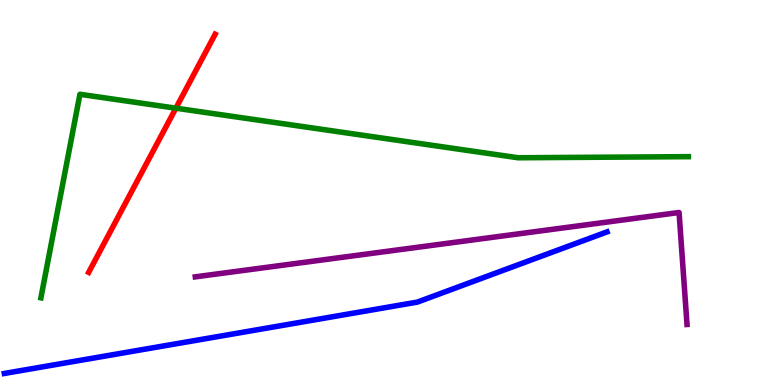[{'lines': ['blue', 'red'], 'intersections': []}, {'lines': ['green', 'red'], 'intersections': [{'x': 2.27, 'y': 7.19}]}, {'lines': ['purple', 'red'], 'intersections': []}, {'lines': ['blue', 'green'], 'intersections': []}, {'lines': ['blue', 'purple'], 'intersections': []}, {'lines': ['green', 'purple'], 'intersections': []}]